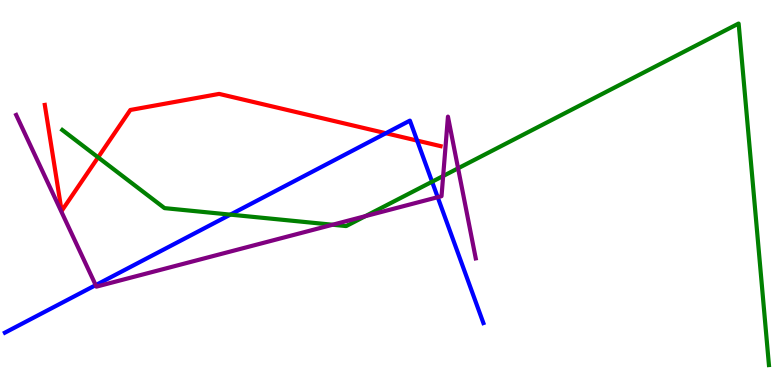[{'lines': ['blue', 'red'], 'intersections': [{'x': 4.98, 'y': 6.54}, {'x': 5.38, 'y': 6.35}]}, {'lines': ['green', 'red'], 'intersections': [{'x': 1.27, 'y': 5.91}]}, {'lines': ['purple', 'red'], 'intersections': []}, {'lines': ['blue', 'green'], 'intersections': [{'x': 2.97, 'y': 4.43}, {'x': 5.58, 'y': 5.28}]}, {'lines': ['blue', 'purple'], 'intersections': [{'x': 1.23, 'y': 2.59}, {'x': 5.65, 'y': 4.88}]}, {'lines': ['green', 'purple'], 'intersections': [{'x': 4.29, 'y': 4.16}, {'x': 4.71, 'y': 4.39}, {'x': 5.72, 'y': 5.43}, {'x': 5.91, 'y': 5.63}]}]